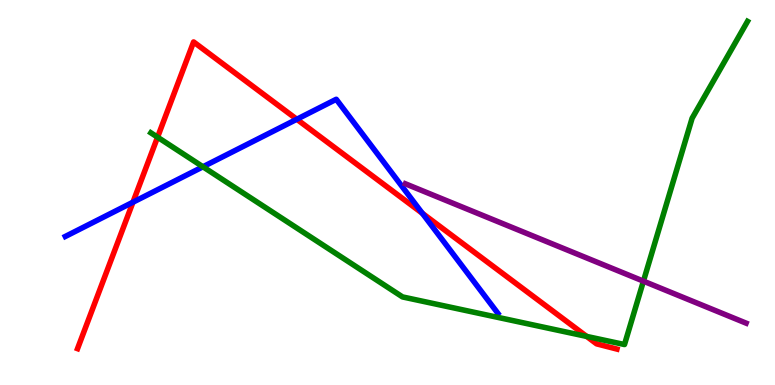[{'lines': ['blue', 'red'], 'intersections': [{'x': 1.72, 'y': 4.75}, {'x': 3.83, 'y': 6.9}, {'x': 5.45, 'y': 4.46}]}, {'lines': ['green', 'red'], 'intersections': [{'x': 2.03, 'y': 6.44}, {'x': 7.57, 'y': 1.26}]}, {'lines': ['purple', 'red'], 'intersections': []}, {'lines': ['blue', 'green'], 'intersections': [{'x': 2.62, 'y': 5.67}]}, {'lines': ['blue', 'purple'], 'intersections': []}, {'lines': ['green', 'purple'], 'intersections': [{'x': 8.3, 'y': 2.7}]}]